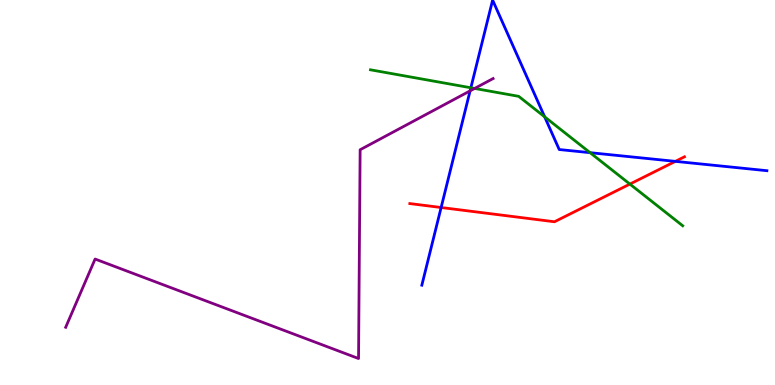[{'lines': ['blue', 'red'], 'intersections': [{'x': 5.69, 'y': 4.61}, {'x': 8.71, 'y': 5.81}]}, {'lines': ['green', 'red'], 'intersections': [{'x': 8.13, 'y': 5.22}]}, {'lines': ['purple', 'red'], 'intersections': []}, {'lines': ['blue', 'green'], 'intersections': [{'x': 6.08, 'y': 7.72}, {'x': 7.03, 'y': 6.97}, {'x': 7.61, 'y': 6.03}]}, {'lines': ['blue', 'purple'], 'intersections': [{'x': 6.07, 'y': 7.64}]}, {'lines': ['green', 'purple'], 'intersections': [{'x': 6.12, 'y': 7.7}]}]